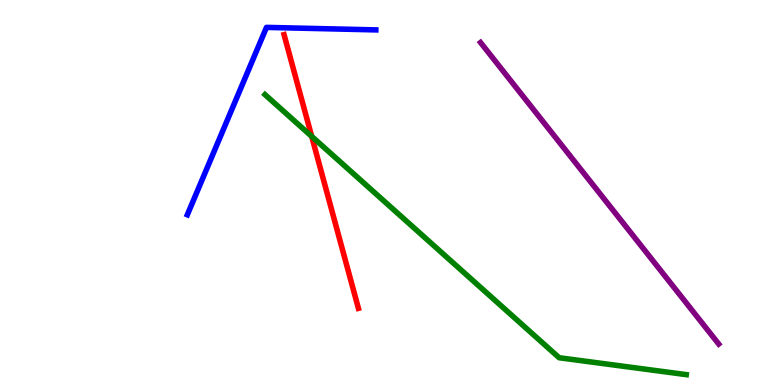[{'lines': ['blue', 'red'], 'intersections': []}, {'lines': ['green', 'red'], 'intersections': [{'x': 4.02, 'y': 6.46}]}, {'lines': ['purple', 'red'], 'intersections': []}, {'lines': ['blue', 'green'], 'intersections': []}, {'lines': ['blue', 'purple'], 'intersections': []}, {'lines': ['green', 'purple'], 'intersections': []}]